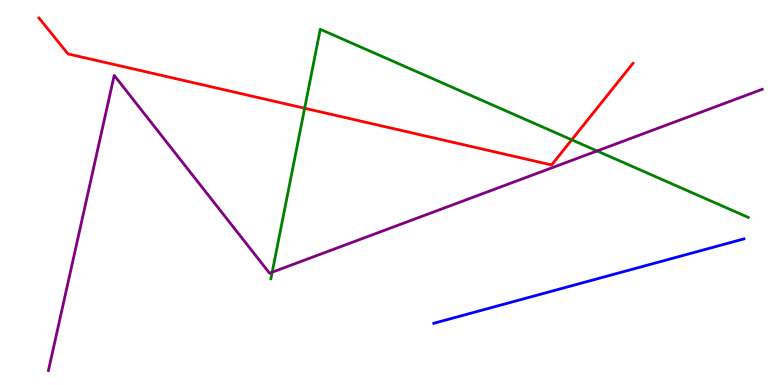[{'lines': ['blue', 'red'], 'intersections': []}, {'lines': ['green', 'red'], 'intersections': [{'x': 3.93, 'y': 7.19}, {'x': 7.38, 'y': 6.37}]}, {'lines': ['purple', 'red'], 'intersections': []}, {'lines': ['blue', 'green'], 'intersections': []}, {'lines': ['blue', 'purple'], 'intersections': []}, {'lines': ['green', 'purple'], 'intersections': [{'x': 3.51, 'y': 2.93}, {'x': 7.7, 'y': 6.08}]}]